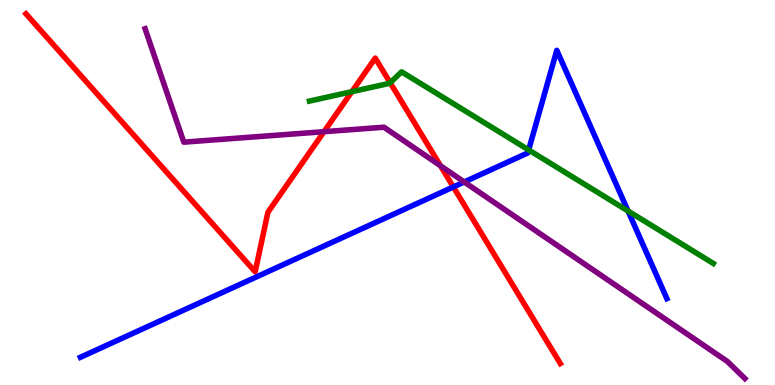[{'lines': ['blue', 'red'], 'intersections': [{'x': 5.85, 'y': 5.14}]}, {'lines': ['green', 'red'], 'intersections': [{'x': 4.54, 'y': 7.62}, {'x': 5.03, 'y': 7.85}]}, {'lines': ['purple', 'red'], 'intersections': [{'x': 4.18, 'y': 6.58}, {'x': 5.68, 'y': 5.69}]}, {'lines': ['blue', 'green'], 'intersections': [{'x': 6.82, 'y': 6.11}, {'x': 8.1, 'y': 4.52}]}, {'lines': ['blue', 'purple'], 'intersections': [{'x': 5.99, 'y': 5.27}]}, {'lines': ['green', 'purple'], 'intersections': []}]